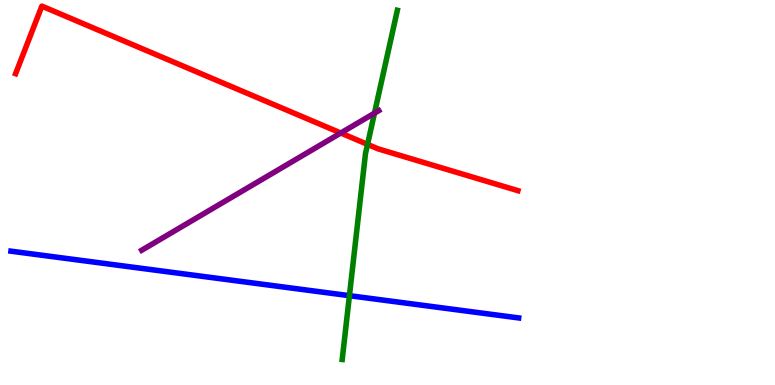[{'lines': ['blue', 'red'], 'intersections': []}, {'lines': ['green', 'red'], 'intersections': [{'x': 4.74, 'y': 6.25}]}, {'lines': ['purple', 'red'], 'intersections': [{'x': 4.4, 'y': 6.55}]}, {'lines': ['blue', 'green'], 'intersections': [{'x': 4.51, 'y': 2.32}]}, {'lines': ['blue', 'purple'], 'intersections': []}, {'lines': ['green', 'purple'], 'intersections': [{'x': 4.83, 'y': 7.06}]}]